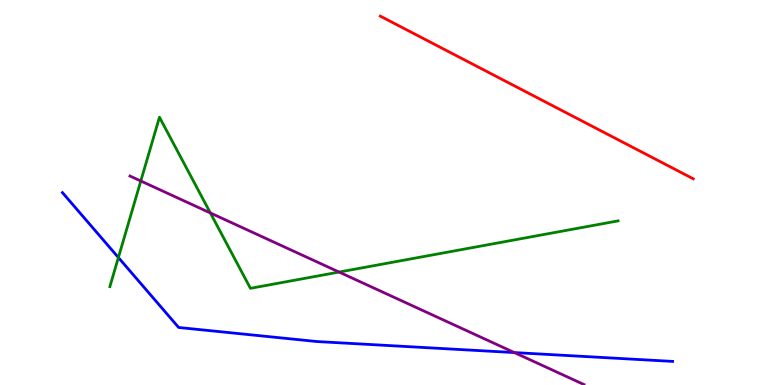[{'lines': ['blue', 'red'], 'intersections': []}, {'lines': ['green', 'red'], 'intersections': []}, {'lines': ['purple', 'red'], 'intersections': []}, {'lines': ['blue', 'green'], 'intersections': [{'x': 1.53, 'y': 3.31}]}, {'lines': ['blue', 'purple'], 'intersections': [{'x': 6.64, 'y': 0.842}]}, {'lines': ['green', 'purple'], 'intersections': [{'x': 1.82, 'y': 5.3}, {'x': 2.71, 'y': 4.47}, {'x': 4.38, 'y': 2.93}]}]